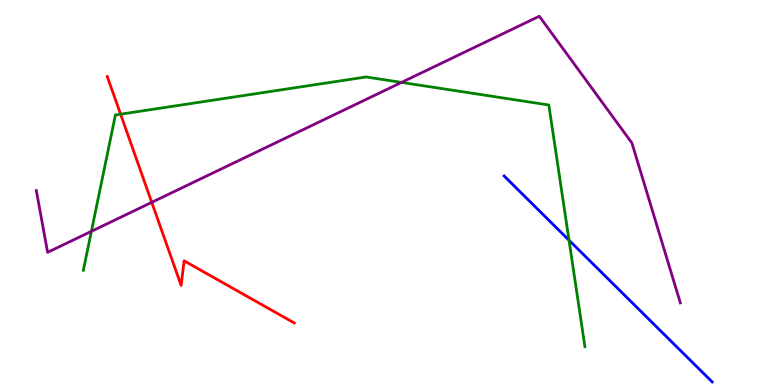[{'lines': ['blue', 'red'], 'intersections': []}, {'lines': ['green', 'red'], 'intersections': [{'x': 1.56, 'y': 7.03}]}, {'lines': ['purple', 'red'], 'intersections': [{'x': 1.96, 'y': 4.74}]}, {'lines': ['blue', 'green'], 'intersections': [{'x': 7.34, 'y': 3.76}]}, {'lines': ['blue', 'purple'], 'intersections': []}, {'lines': ['green', 'purple'], 'intersections': [{'x': 1.18, 'y': 3.99}, {'x': 5.18, 'y': 7.86}]}]